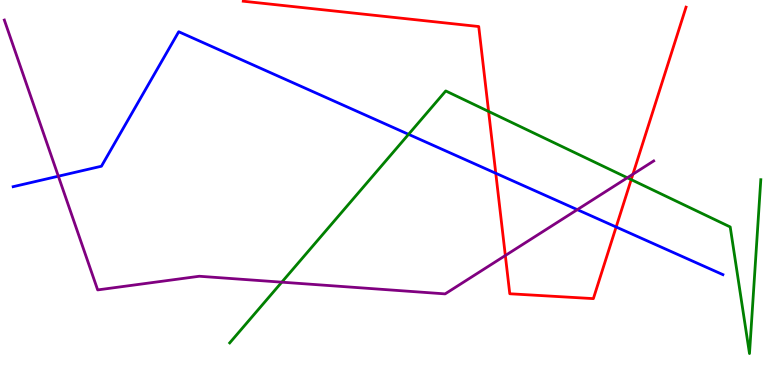[{'lines': ['blue', 'red'], 'intersections': [{'x': 6.4, 'y': 5.5}, {'x': 7.95, 'y': 4.1}]}, {'lines': ['green', 'red'], 'intersections': [{'x': 6.3, 'y': 7.11}, {'x': 8.14, 'y': 5.33}]}, {'lines': ['purple', 'red'], 'intersections': [{'x': 6.52, 'y': 3.36}, {'x': 8.17, 'y': 5.48}]}, {'lines': ['blue', 'green'], 'intersections': [{'x': 5.27, 'y': 6.51}]}, {'lines': ['blue', 'purple'], 'intersections': [{'x': 0.753, 'y': 5.42}, {'x': 7.45, 'y': 4.55}]}, {'lines': ['green', 'purple'], 'intersections': [{'x': 3.64, 'y': 2.67}, {'x': 8.09, 'y': 5.38}]}]